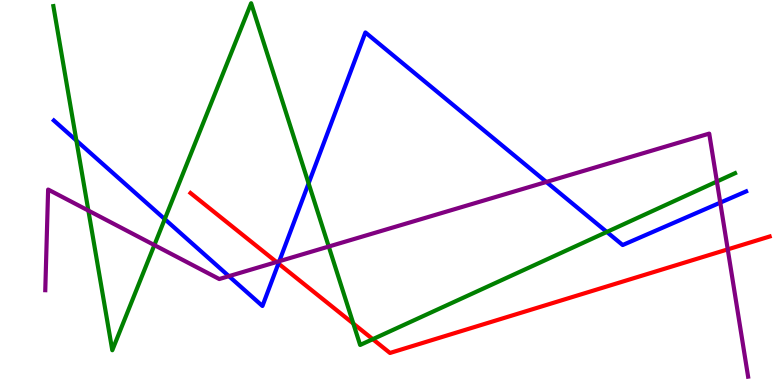[{'lines': ['blue', 'red'], 'intersections': [{'x': 3.59, 'y': 3.16}]}, {'lines': ['green', 'red'], 'intersections': [{'x': 4.56, 'y': 1.6}, {'x': 4.81, 'y': 1.19}]}, {'lines': ['purple', 'red'], 'intersections': [{'x': 3.57, 'y': 3.19}, {'x': 9.39, 'y': 3.52}]}, {'lines': ['blue', 'green'], 'intersections': [{'x': 0.986, 'y': 6.35}, {'x': 2.13, 'y': 4.31}, {'x': 3.98, 'y': 5.24}, {'x': 7.83, 'y': 3.98}]}, {'lines': ['blue', 'purple'], 'intersections': [{'x': 2.95, 'y': 2.83}, {'x': 3.6, 'y': 3.22}, {'x': 7.05, 'y': 5.27}, {'x': 9.29, 'y': 4.74}]}, {'lines': ['green', 'purple'], 'intersections': [{'x': 1.14, 'y': 4.53}, {'x': 1.99, 'y': 3.63}, {'x': 4.24, 'y': 3.6}, {'x': 9.25, 'y': 5.29}]}]